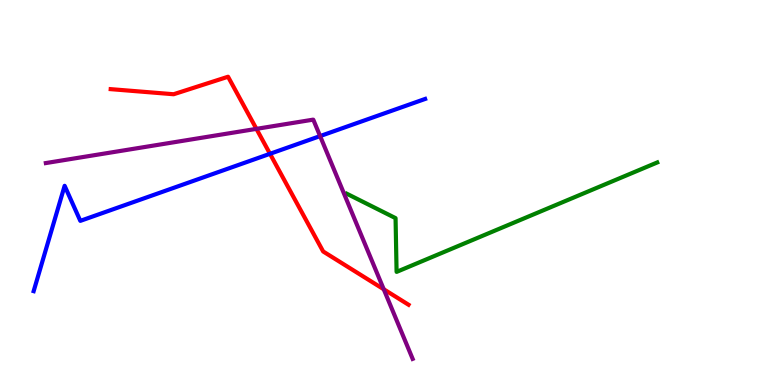[{'lines': ['blue', 'red'], 'intersections': [{'x': 3.48, 'y': 6.01}]}, {'lines': ['green', 'red'], 'intersections': []}, {'lines': ['purple', 'red'], 'intersections': [{'x': 3.31, 'y': 6.65}, {'x': 4.95, 'y': 2.49}]}, {'lines': ['blue', 'green'], 'intersections': []}, {'lines': ['blue', 'purple'], 'intersections': [{'x': 4.13, 'y': 6.47}]}, {'lines': ['green', 'purple'], 'intersections': []}]